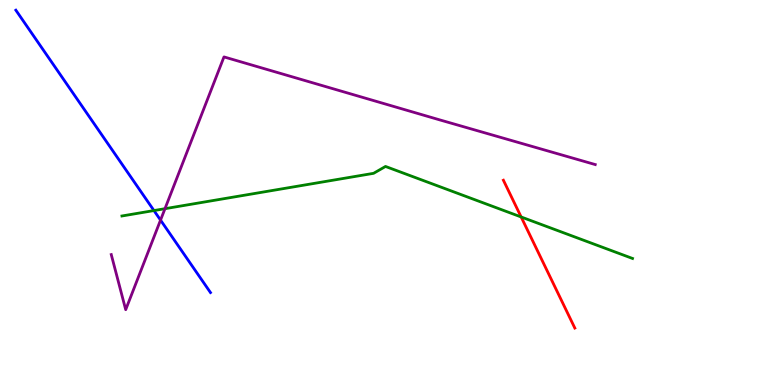[{'lines': ['blue', 'red'], 'intersections': []}, {'lines': ['green', 'red'], 'intersections': [{'x': 6.72, 'y': 4.36}]}, {'lines': ['purple', 'red'], 'intersections': []}, {'lines': ['blue', 'green'], 'intersections': [{'x': 1.99, 'y': 4.53}]}, {'lines': ['blue', 'purple'], 'intersections': [{'x': 2.07, 'y': 4.28}]}, {'lines': ['green', 'purple'], 'intersections': [{'x': 2.13, 'y': 4.58}]}]